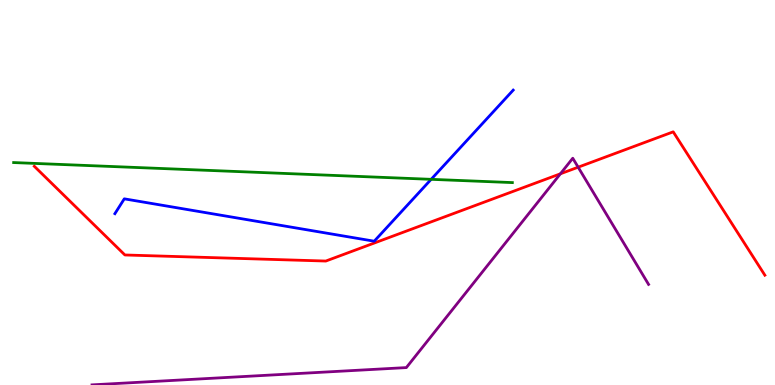[{'lines': ['blue', 'red'], 'intersections': []}, {'lines': ['green', 'red'], 'intersections': []}, {'lines': ['purple', 'red'], 'intersections': [{'x': 7.23, 'y': 5.49}, {'x': 7.46, 'y': 5.66}]}, {'lines': ['blue', 'green'], 'intersections': [{'x': 5.56, 'y': 5.34}]}, {'lines': ['blue', 'purple'], 'intersections': []}, {'lines': ['green', 'purple'], 'intersections': []}]